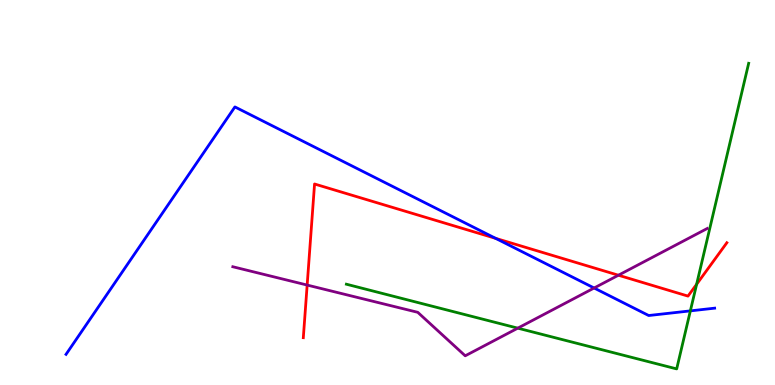[{'lines': ['blue', 'red'], 'intersections': [{'x': 6.4, 'y': 3.81}]}, {'lines': ['green', 'red'], 'intersections': [{'x': 8.99, 'y': 2.62}]}, {'lines': ['purple', 'red'], 'intersections': [{'x': 3.96, 'y': 2.6}, {'x': 7.98, 'y': 2.85}]}, {'lines': ['blue', 'green'], 'intersections': [{'x': 8.91, 'y': 1.93}]}, {'lines': ['blue', 'purple'], 'intersections': [{'x': 7.67, 'y': 2.52}]}, {'lines': ['green', 'purple'], 'intersections': [{'x': 6.68, 'y': 1.48}]}]